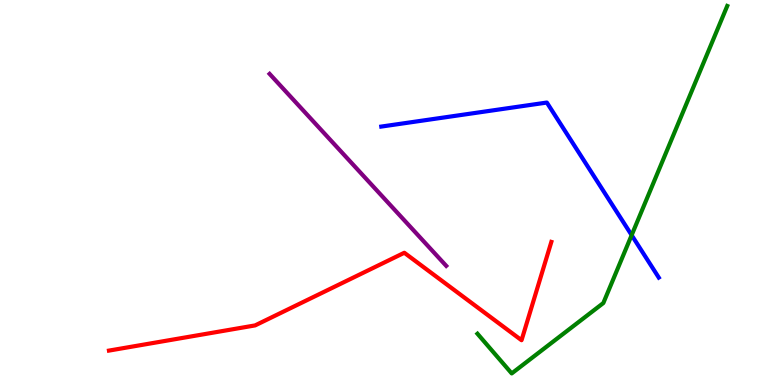[{'lines': ['blue', 'red'], 'intersections': []}, {'lines': ['green', 'red'], 'intersections': []}, {'lines': ['purple', 'red'], 'intersections': []}, {'lines': ['blue', 'green'], 'intersections': [{'x': 8.15, 'y': 3.89}]}, {'lines': ['blue', 'purple'], 'intersections': []}, {'lines': ['green', 'purple'], 'intersections': []}]